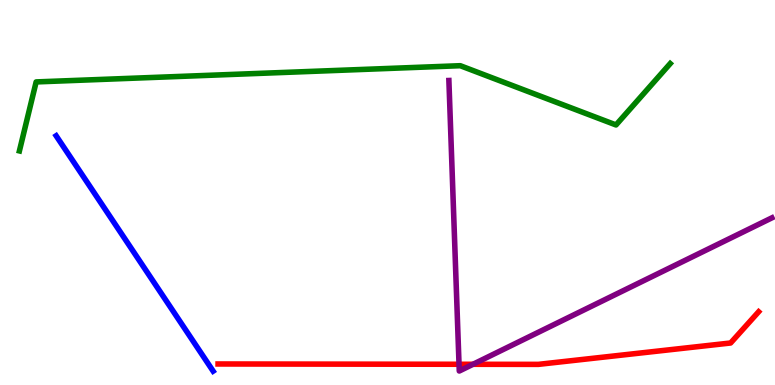[{'lines': ['blue', 'red'], 'intersections': []}, {'lines': ['green', 'red'], 'intersections': []}, {'lines': ['purple', 'red'], 'intersections': [{'x': 5.92, 'y': 0.538}, {'x': 6.1, 'y': 0.538}]}, {'lines': ['blue', 'green'], 'intersections': []}, {'lines': ['blue', 'purple'], 'intersections': []}, {'lines': ['green', 'purple'], 'intersections': []}]